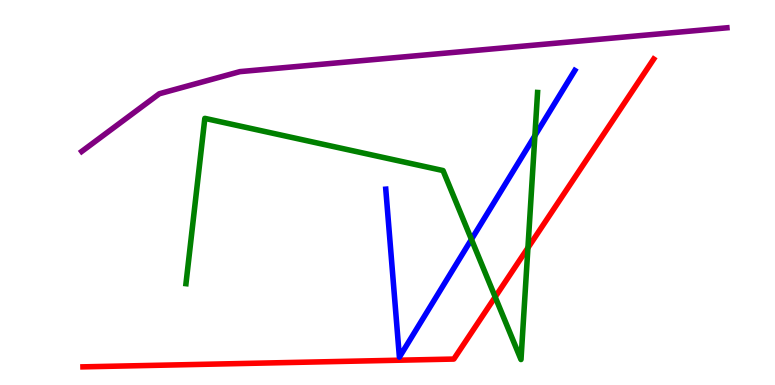[{'lines': ['blue', 'red'], 'intersections': []}, {'lines': ['green', 'red'], 'intersections': [{'x': 6.39, 'y': 2.29}, {'x': 6.81, 'y': 3.56}]}, {'lines': ['purple', 'red'], 'intersections': []}, {'lines': ['blue', 'green'], 'intersections': [{'x': 6.08, 'y': 3.78}, {'x': 6.9, 'y': 6.48}]}, {'lines': ['blue', 'purple'], 'intersections': []}, {'lines': ['green', 'purple'], 'intersections': []}]